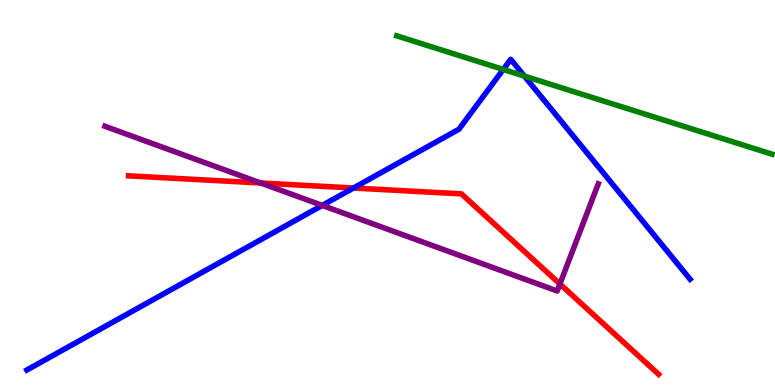[{'lines': ['blue', 'red'], 'intersections': [{'x': 4.56, 'y': 5.12}]}, {'lines': ['green', 'red'], 'intersections': []}, {'lines': ['purple', 'red'], 'intersections': [{'x': 3.36, 'y': 5.25}, {'x': 7.22, 'y': 2.62}]}, {'lines': ['blue', 'green'], 'intersections': [{'x': 6.49, 'y': 8.2}, {'x': 6.77, 'y': 8.02}]}, {'lines': ['blue', 'purple'], 'intersections': [{'x': 4.16, 'y': 4.66}]}, {'lines': ['green', 'purple'], 'intersections': []}]